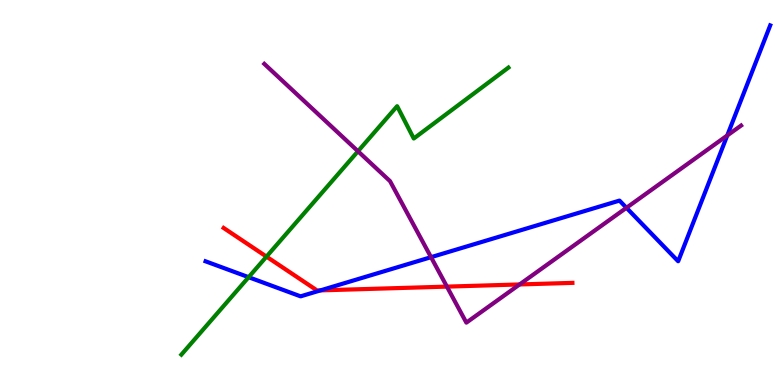[{'lines': ['blue', 'red'], 'intersections': [{'x': 4.13, 'y': 2.46}]}, {'lines': ['green', 'red'], 'intersections': [{'x': 3.44, 'y': 3.33}]}, {'lines': ['purple', 'red'], 'intersections': [{'x': 5.77, 'y': 2.56}, {'x': 6.7, 'y': 2.61}]}, {'lines': ['blue', 'green'], 'intersections': [{'x': 3.21, 'y': 2.8}]}, {'lines': ['blue', 'purple'], 'intersections': [{'x': 5.56, 'y': 3.32}, {'x': 8.08, 'y': 4.6}, {'x': 9.38, 'y': 6.48}]}, {'lines': ['green', 'purple'], 'intersections': [{'x': 4.62, 'y': 6.07}]}]